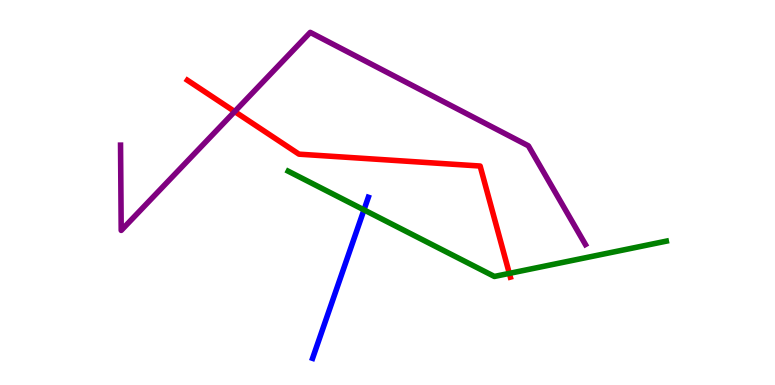[{'lines': ['blue', 'red'], 'intersections': []}, {'lines': ['green', 'red'], 'intersections': [{'x': 6.57, 'y': 2.9}]}, {'lines': ['purple', 'red'], 'intersections': [{'x': 3.03, 'y': 7.1}]}, {'lines': ['blue', 'green'], 'intersections': [{'x': 4.7, 'y': 4.55}]}, {'lines': ['blue', 'purple'], 'intersections': []}, {'lines': ['green', 'purple'], 'intersections': []}]